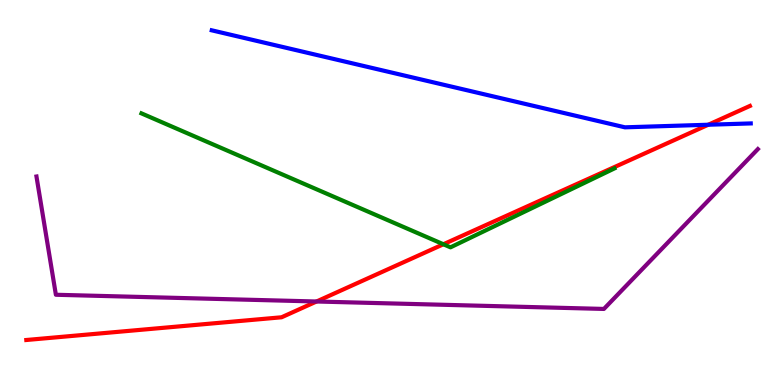[{'lines': ['blue', 'red'], 'intersections': [{'x': 9.14, 'y': 6.76}]}, {'lines': ['green', 'red'], 'intersections': [{'x': 5.72, 'y': 3.66}]}, {'lines': ['purple', 'red'], 'intersections': [{'x': 4.08, 'y': 2.17}]}, {'lines': ['blue', 'green'], 'intersections': []}, {'lines': ['blue', 'purple'], 'intersections': []}, {'lines': ['green', 'purple'], 'intersections': []}]